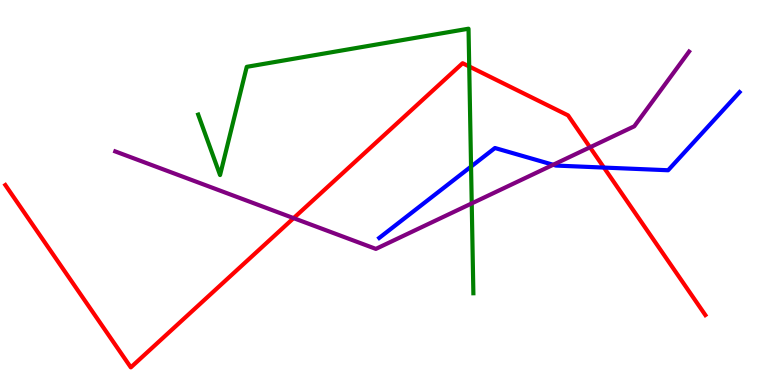[{'lines': ['blue', 'red'], 'intersections': [{'x': 7.79, 'y': 5.65}]}, {'lines': ['green', 'red'], 'intersections': [{'x': 6.05, 'y': 8.27}]}, {'lines': ['purple', 'red'], 'intersections': [{'x': 3.79, 'y': 4.33}, {'x': 7.61, 'y': 6.17}]}, {'lines': ['blue', 'green'], 'intersections': [{'x': 6.08, 'y': 5.67}]}, {'lines': ['blue', 'purple'], 'intersections': [{'x': 7.14, 'y': 5.72}]}, {'lines': ['green', 'purple'], 'intersections': [{'x': 6.09, 'y': 4.72}]}]